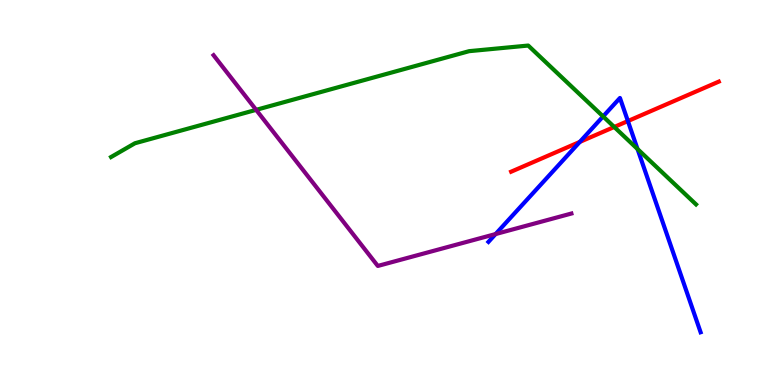[{'lines': ['blue', 'red'], 'intersections': [{'x': 7.48, 'y': 6.31}, {'x': 8.1, 'y': 6.86}]}, {'lines': ['green', 'red'], 'intersections': [{'x': 7.93, 'y': 6.7}]}, {'lines': ['purple', 'red'], 'intersections': []}, {'lines': ['blue', 'green'], 'intersections': [{'x': 7.78, 'y': 6.98}, {'x': 8.23, 'y': 6.13}]}, {'lines': ['blue', 'purple'], 'intersections': [{'x': 6.39, 'y': 3.92}]}, {'lines': ['green', 'purple'], 'intersections': [{'x': 3.31, 'y': 7.15}]}]